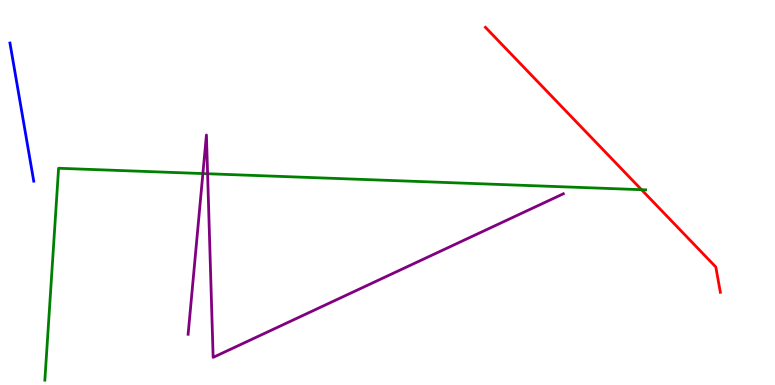[{'lines': ['blue', 'red'], 'intersections': []}, {'lines': ['green', 'red'], 'intersections': [{'x': 8.28, 'y': 5.07}]}, {'lines': ['purple', 'red'], 'intersections': []}, {'lines': ['blue', 'green'], 'intersections': []}, {'lines': ['blue', 'purple'], 'intersections': []}, {'lines': ['green', 'purple'], 'intersections': [{'x': 2.62, 'y': 5.49}, {'x': 2.68, 'y': 5.49}]}]